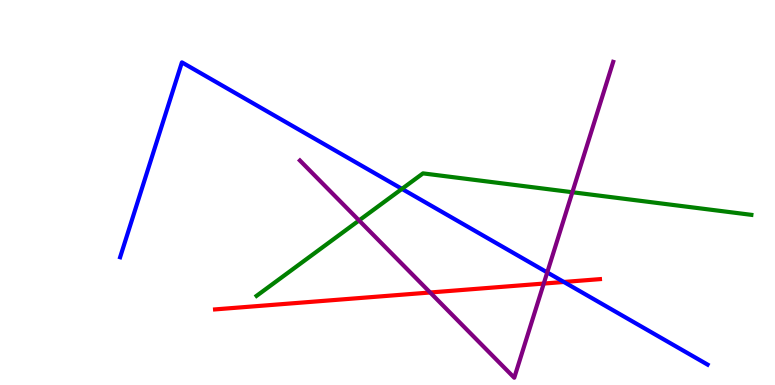[{'lines': ['blue', 'red'], 'intersections': [{'x': 7.28, 'y': 2.68}]}, {'lines': ['green', 'red'], 'intersections': []}, {'lines': ['purple', 'red'], 'intersections': [{'x': 5.55, 'y': 2.4}, {'x': 7.02, 'y': 2.63}]}, {'lines': ['blue', 'green'], 'intersections': [{'x': 5.19, 'y': 5.09}]}, {'lines': ['blue', 'purple'], 'intersections': [{'x': 7.06, 'y': 2.92}]}, {'lines': ['green', 'purple'], 'intersections': [{'x': 4.63, 'y': 4.27}, {'x': 7.39, 'y': 5.01}]}]